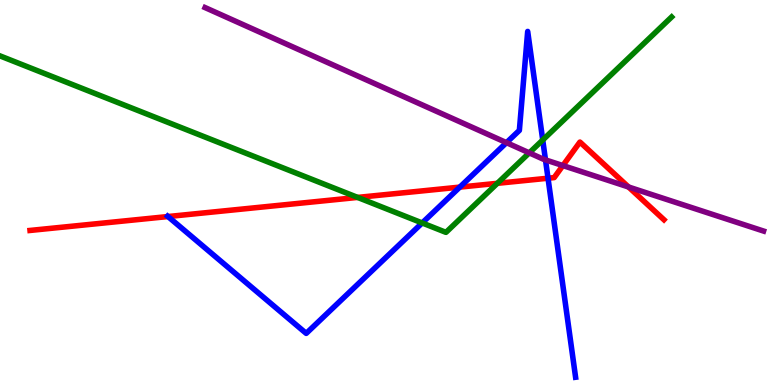[{'lines': ['blue', 'red'], 'intersections': [{'x': 2.17, 'y': 4.38}, {'x': 5.93, 'y': 5.14}, {'x': 7.07, 'y': 5.37}]}, {'lines': ['green', 'red'], 'intersections': [{'x': 4.61, 'y': 4.87}, {'x': 6.42, 'y': 5.24}]}, {'lines': ['purple', 'red'], 'intersections': [{'x': 7.26, 'y': 5.7}, {'x': 8.11, 'y': 5.14}]}, {'lines': ['blue', 'green'], 'intersections': [{'x': 5.45, 'y': 4.21}, {'x': 7.0, 'y': 6.36}]}, {'lines': ['blue', 'purple'], 'intersections': [{'x': 6.54, 'y': 6.29}, {'x': 7.04, 'y': 5.85}]}, {'lines': ['green', 'purple'], 'intersections': [{'x': 6.83, 'y': 6.03}]}]